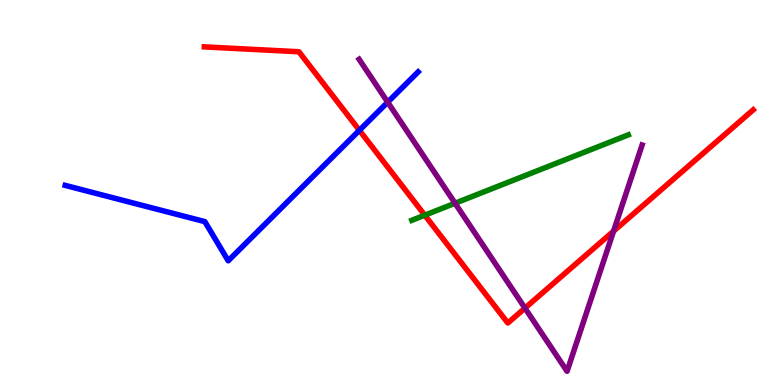[{'lines': ['blue', 'red'], 'intersections': [{'x': 4.64, 'y': 6.62}]}, {'lines': ['green', 'red'], 'intersections': [{'x': 5.48, 'y': 4.41}]}, {'lines': ['purple', 'red'], 'intersections': [{'x': 6.77, 'y': 2.0}, {'x': 7.92, 'y': 4.0}]}, {'lines': ['blue', 'green'], 'intersections': []}, {'lines': ['blue', 'purple'], 'intersections': [{'x': 5.0, 'y': 7.35}]}, {'lines': ['green', 'purple'], 'intersections': [{'x': 5.87, 'y': 4.72}]}]